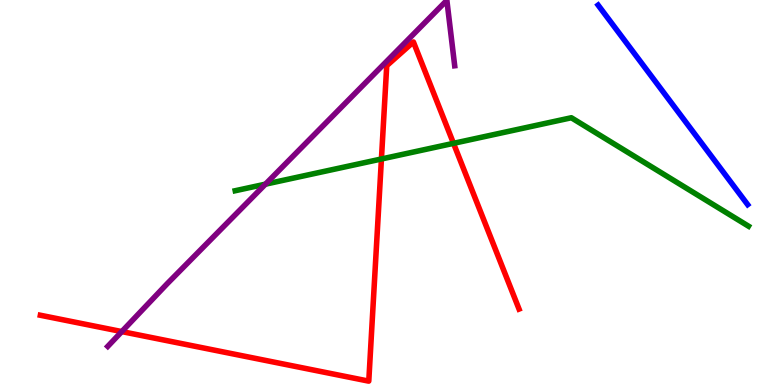[{'lines': ['blue', 'red'], 'intersections': []}, {'lines': ['green', 'red'], 'intersections': [{'x': 4.92, 'y': 5.87}, {'x': 5.85, 'y': 6.28}]}, {'lines': ['purple', 'red'], 'intersections': [{'x': 1.57, 'y': 1.39}]}, {'lines': ['blue', 'green'], 'intersections': []}, {'lines': ['blue', 'purple'], 'intersections': []}, {'lines': ['green', 'purple'], 'intersections': [{'x': 3.42, 'y': 5.22}]}]